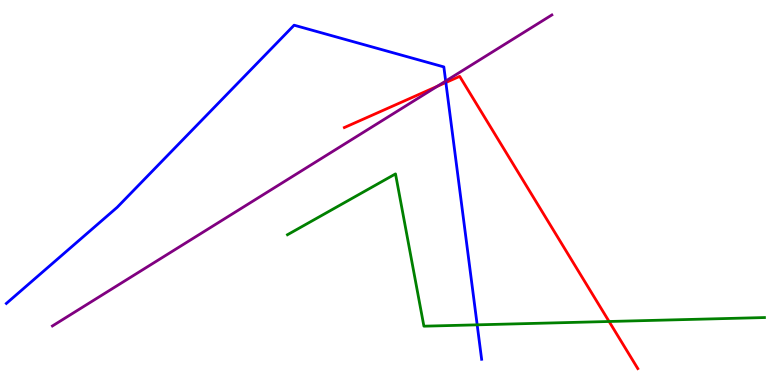[{'lines': ['blue', 'red'], 'intersections': [{'x': 5.75, 'y': 7.86}]}, {'lines': ['green', 'red'], 'intersections': [{'x': 7.86, 'y': 1.65}]}, {'lines': ['purple', 'red'], 'intersections': [{'x': 5.64, 'y': 7.76}]}, {'lines': ['blue', 'green'], 'intersections': [{'x': 6.16, 'y': 1.56}]}, {'lines': ['blue', 'purple'], 'intersections': [{'x': 5.75, 'y': 7.89}]}, {'lines': ['green', 'purple'], 'intersections': []}]